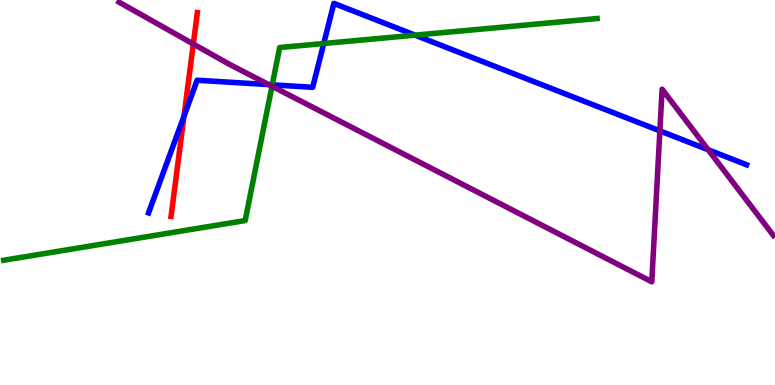[{'lines': ['blue', 'red'], 'intersections': [{'x': 2.37, 'y': 6.98}]}, {'lines': ['green', 'red'], 'intersections': []}, {'lines': ['purple', 'red'], 'intersections': [{'x': 2.49, 'y': 8.86}]}, {'lines': ['blue', 'green'], 'intersections': [{'x': 3.51, 'y': 7.8}, {'x': 4.18, 'y': 8.87}, {'x': 5.36, 'y': 9.09}]}, {'lines': ['blue', 'purple'], 'intersections': [{'x': 3.47, 'y': 7.8}, {'x': 8.51, 'y': 6.6}, {'x': 9.14, 'y': 6.11}]}, {'lines': ['green', 'purple'], 'intersections': [{'x': 3.51, 'y': 7.76}]}]